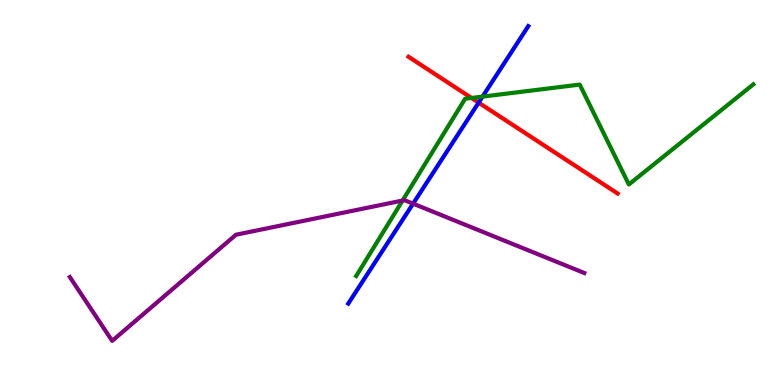[{'lines': ['blue', 'red'], 'intersections': [{'x': 6.18, 'y': 7.33}]}, {'lines': ['green', 'red'], 'intersections': [{'x': 6.08, 'y': 7.46}]}, {'lines': ['purple', 'red'], 'intersections': []}, {'lines': ['blue', 'green'], 'intersections': [{'x': 6.23, 'y': 7.49}]}, {'lines': ['blue', 'purple'], 'intersections': [{'x': 5.33, 'y': 4.71}]}, {'lines': ['green', 'purple'], 'intersections': [{'x': 5.19, 'y': 4.79}]}]